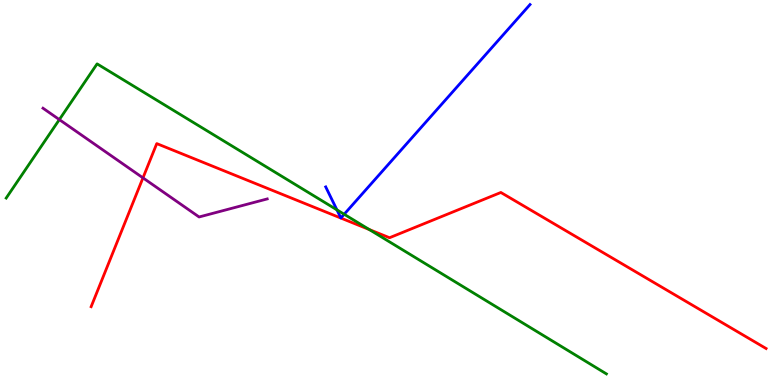[{'lines': ['blue', 'red'], 'intersections': []}, {'lines': ['green', 'red'], 'intersections': [{'x': 4.77, 'y': 4.04}]}, {'lines': ['purple', 'red'], 'intersections': [{'x': 1.84, 'y': 5.38}]}, {'lines': ['blue', 'green'], 'intersections': [{'x': 4.35, 'y': 4.55}, {'x': 4.44, 'y': 4.43}]}, {'lines': ['blue', 'purple'], 'intersections': []}, {'lines': ['green', 'purple'], 'intersections': [{'x': 0.766, 'y': 6.89}]}]